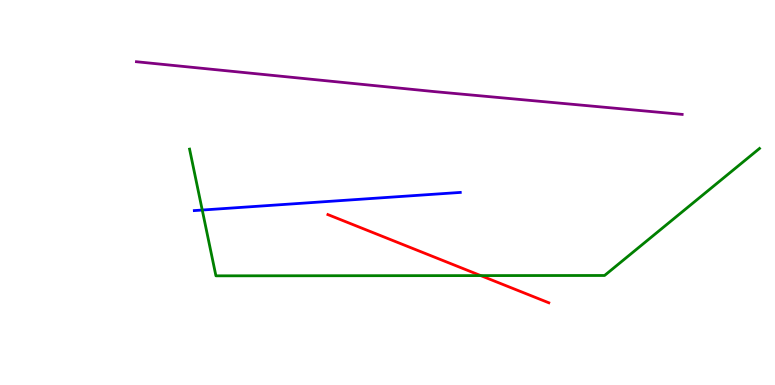[{'lines': ['blue', 'red'], 'intersections': []}, {'lines': ['green', 'red'], 'intersections': [{'x': 6.2, 'y': 2.84}]}, {'lines': ['purple', 'red'], 'intersections': []}, {'lines': ['blue', 'green'], 'intersections': [{'x': 2.61, 'y': 4.54}]}, {'lines': ['blue', 'purple'], 'intersections': []}, {'lines': ['green', 'purple'], 'intersections': []}]